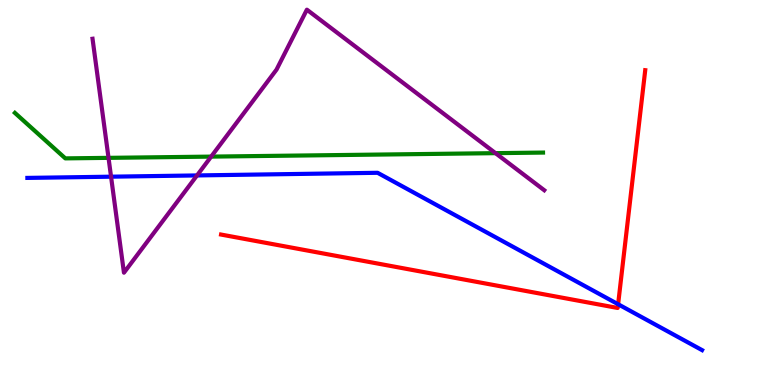[{'lines': ['blue', 'red'], 'intersections': [{'x': 7.98, 'y': 2.1}]}, {'lines': ['green', 'red'], 'intersections': []}, {'lines': ['purple', 'red'], 'intersections': []}, {'lines': ['blue', 'green'], 'intersections': []}, {'lines': ['blue', 'purple'], 'intersections': [{'x': 1.43, 'y': 5.41}, {'x': 2.54, 'y': 5.44}]}, {'lines': ['green', 'purple'], 'intersections': [{'x': 1.4, 'y': 5.9}, {'x': 2.72, 'y': 5.93}, {'x': 6.39, 'y': 6.02}]}]